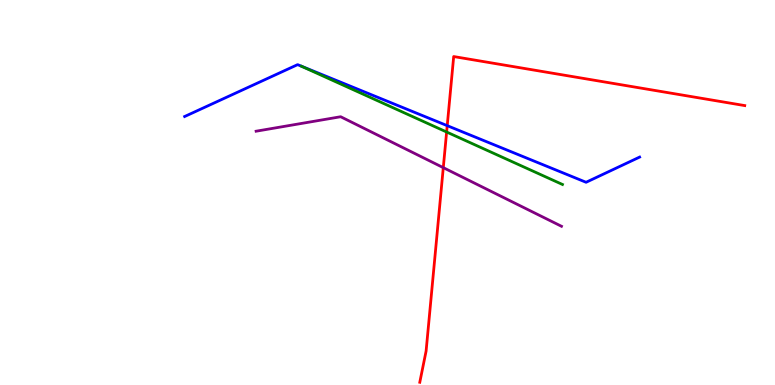[{'lines': ['blue', 'red'], 'intersections': [{'x': 5.77, 'y': 6.74}]}, {'lines': ['green', 'red'], 'intersections': [{'x': 5.76, 'y': 6.57}]}, {'lines': ['purple', 'red'], 'intersections': [{'x': 5.72, 'y': 5.65}]}, {'lines': ['blue', 'green'], 'intersections': []}, {'lines': ['blue', 'purple'], 'intersections': []}, {'lines': ['green', 'purple'], 'intersections': []}]